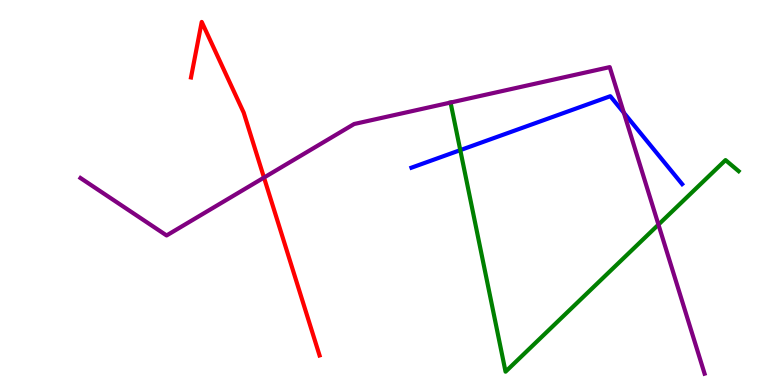[{'lines': ['blue', 'red'], 'intersections': []}, {'lines': ['green', 'red'], 'intersections': []}, {'lines': ['purple', 'red'], 'intersections': [{'x': 3.41, 'y': 5.39}]}, {'lines': ['blue', 'green'], 'intersections': [{'x': 5.94, 'y': 6.1}]}, {'lines': ['blue', 'purple'], 'intersections': [{'x': 8.05, 'y': 7.07}]}, {'lines': ['green', 'purple'], 'intersections': [{'x': 5.81, 'y': 7.34}, {'x': 8.5, 'y': 4.17}]}]